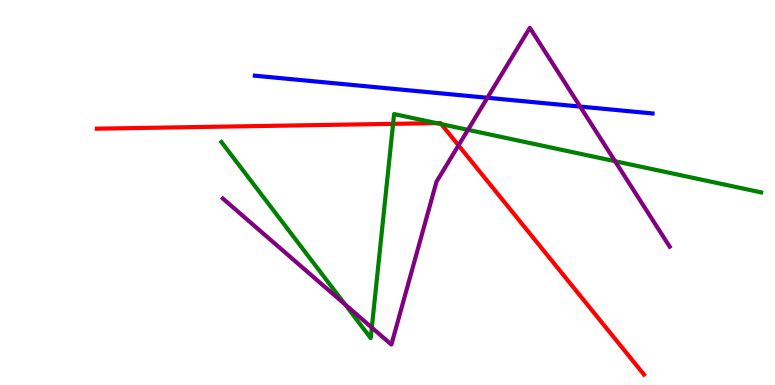[{'lines': ['blue', 'red'], 'intersections': []}, {'lines': ['green', 'red'], 'intersections': [{'x': 5.07, 'y': 6.78}, {'x': 5.63, 'y': 6.8}, {'x': 5.69, 'y': 6.78}]}, {'lines': ['purple', 'red'], 'intersections': [{'x': 5.92, 'y': 6.22}]}, {'lines': ['blue', 'green'], 'intersections': []}, {'lines': ['blue', 'purple'], 'intersections': [{'x': 6.29, 'y': 7.46}, {'x': 7.49, 'y': 7.23}]}, {'lines': ['green', 'purple'], 'intersections': [{'x': 4.45, 'y': 2.09}, {'x': 4.8, 'y': 1.49}, {'x': 6.04, 'y': 6.63}, {'x': 7.94, 'y': 5.81}]}]